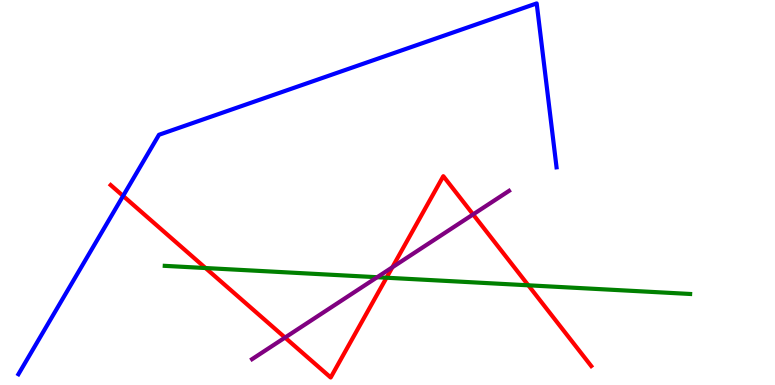[{'lines': ['blue', 'red'], 'intersections': [{'x': 1.59, 'y': 4.91}]}, {'lines': ['green', 'red'], 'intersections': [{'x': 2.65, 'y': 3.04}, {'x': 4.99, 'y': 2.79}, {'x': 6.82, 'y': 2.59}]}, {'lines': ['purple', 'red'], 'intersections': [{'x': 3.68, 'y': 1.23}, {'x': 5.06, 'y': 3.06}, {'x': 6.1, 'y': 4.43}]}, {'lines': ['blue', 'green'], 'intersections': []}, {'lines': ['blue', 'purple'], 'intersections': []}, {'lines': ['green', 'purple'], 'intersections': [{'x': 4.87, 'y': 2.8}]}]